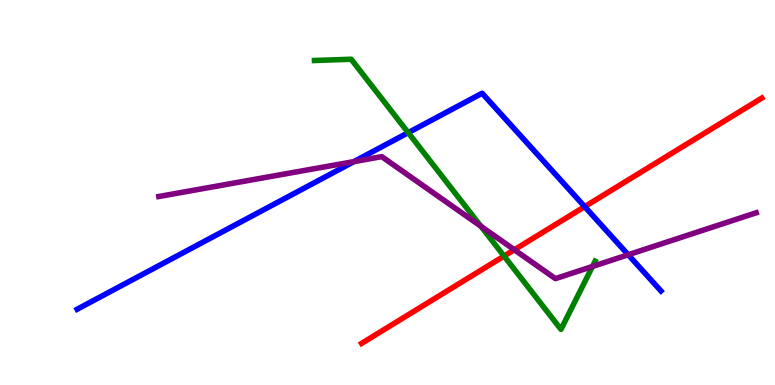[{'lines': ['blue', 'red'], 'intersections': [{'x': 7.54, 'y': 4.63}]}, {'lines': ['green', 'red'], 'intersections': [{'x': 6.5, 'y': 3.35}]}, {'lines': ['purple', 'red'], 'intersections': [{'x': 6.64, 'y': 3.51}]}, {'lines': ['blue', 'green'], 'intersections': [{'x': 5.27, 'y': 6.55}]}, {'lines': ['blue', 'purple'], 'intersections': [{'x': 4.57, 'y': 5.8}, {'x': 8.11, 'y': 3.38}]}, {'lines': ['green', 'purple'], 'intersections': [{'x': 6.21, 'y': 4.12}, {'x': 7.64, 'y': 3.08}]}]